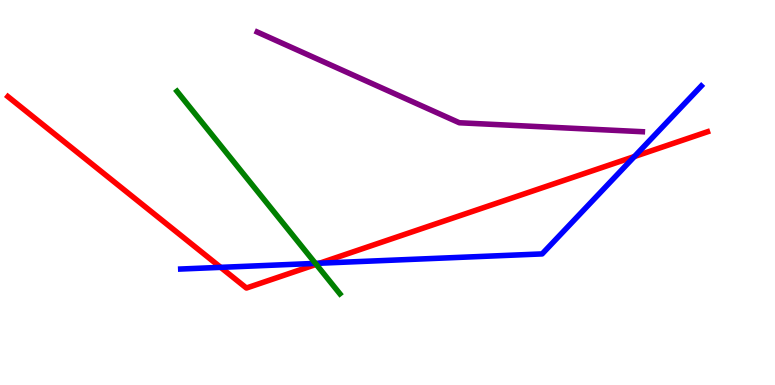[{'lines': ['blue', 'red'], 'intersections': [{'x': 2.85, 'y': 3.06}, {'x': 4.12, 'y': 3.16}, {'x': 8.19, 'y': 5.93}]}, {'lines': ['green', 'red'], 'intersections': [{'x': 4.08, 'y': 3.13}]}, {'lines': ['purple', 'red'], 'intersections': []}, {'lines': ['blue', 'green'], 'intersections': [{'x': 4.07, 'y': 3.16}]}, {'lines': ['blue', 'purple'], 'intersections': []}, {'lines': ['green', 'purple'], 'intersections': []}]